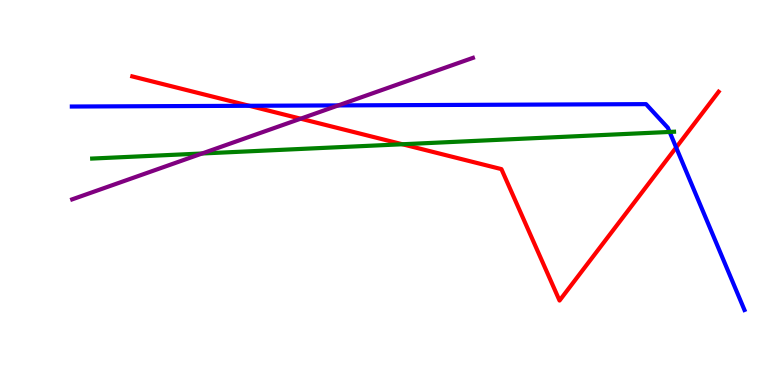[{'lines': ['blue', 'red'], 'intersections': [{'x': 3.22, 'y': 7.25}, {'x': 8.72, 'y': 6.17}]}, {'lines': ['green', 'red'], 'intersections': [{'x': 5.19, 'y': 6.25}]}, {'lines': ['purple', 'red'], 'intersections': [{'x': 3.88, 'y': 6.92}]}, {'lines': ['blue', 'green'], 'intersections': [{'x': 8.64, 'y': 6.57}]}, {'lines': ['blue', 'purple'], 'intersections': [{'x': 4.36, 'y': 7.26}]}, {'lines': ['green', 'purple'], 'intersections': [{'x': 2.61, 'y': 6.01}]}]